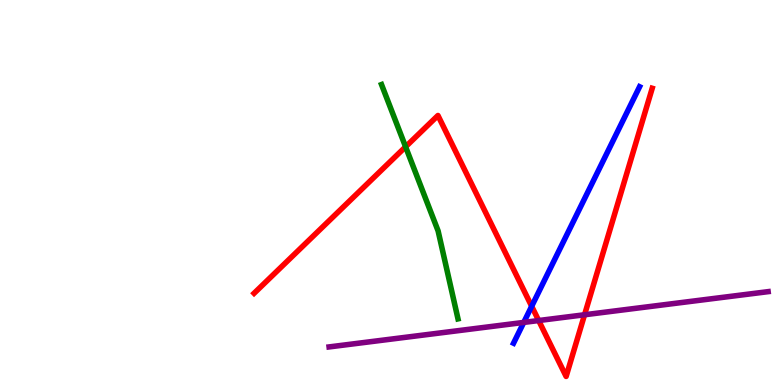[{'lines': ['blue', 'red'], 'intersections': [{'x': 6.86, 'y': 2.04}]}, {'lines': ['green', 'red'], 'intersections': [{'x': 5.23, 'y': 6.19}]}, {'lines': ['purple', 'red'], 'intersections': [{'x': 6.95, 'y': 1.67}, {'x': 7.54, 'y': 1.82}]}, {'lines': ['blue', 'green'], 'intersections': []}, {'lines': ['blue', 'purple'], 'intersections': [{'x': 6.76, 'y': 1.63}]}, {'lines': ['green', 'purple'], 'intersections': []}]